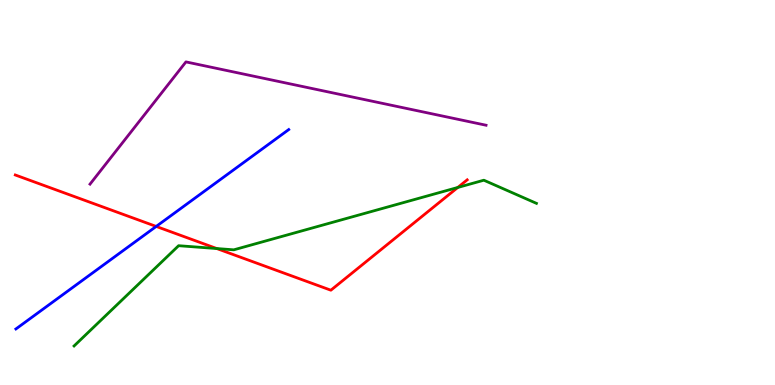[{'lines': ['blue', 'red'], 'intersections': [{'x': 2.02, 'y': 4.12}]}, {'lines': ['green', 'red'], 'intersections': [{'x': 2.8, 'y': 3.54}, {'x': 5.91, 'y': 5.13}]}, {'lines': ['purple', 'red'], 'intersections': []}, {'lines': ['blue', 'green'], 'intersections': []}, {'lines': ['blue', 'purple'], 'intersections': []}, {'lines': ['green', 'purple'], 'intersections': []}]